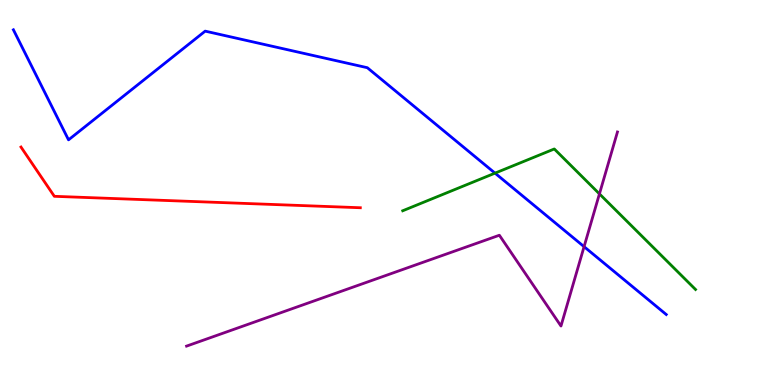[{'lines': ['blue', 'red'], 'intersections': []}, {'lines': ['green', 'red'], 'intersections': []}, {'lines': ['purple', 'red'], 'intersections': []}, {'lines': ['blue', 'green'], 'intersections': [{'x': 6.39, 'y': 5.5}]}, {'lines': ['blue', 'purple'], 'intersections': [{'x': 7.54, 'y': 3.59}]}, {'lines': ['green', 'purple'], 'intersections': [{'x': 7.73, 'y': 4.96}]}]